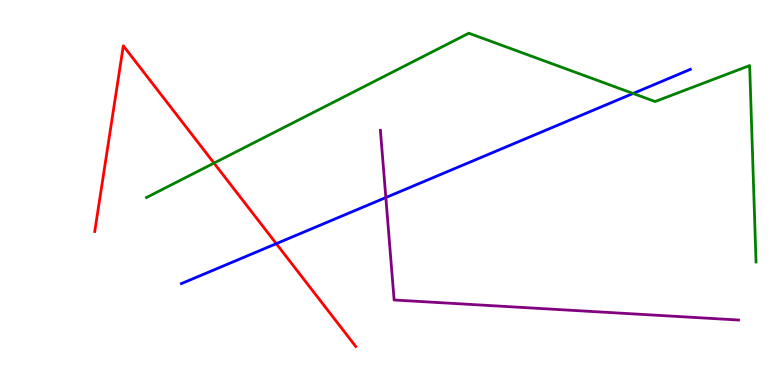[{'lines': ['blue', 'red'], 'intersections': [{'x': 3.56, 'y': 3.67}]}, {'lines': ['green', 'red'], 'intersections': [{'x': 2.76, 'y': 5.76}]}, {'lines': ['purple', 'red'], 'intersections': []}, {'lines': ['blue', 'green'], 'intersections': [{'x': 8.17, 'y': 7.57}]}, {'lines': ['blue', 'purple'], 'intersections': [{'x': 4.98, 'y': 4.87}]}, {'lines': ['green', 'purple'], 'intersections': []}]